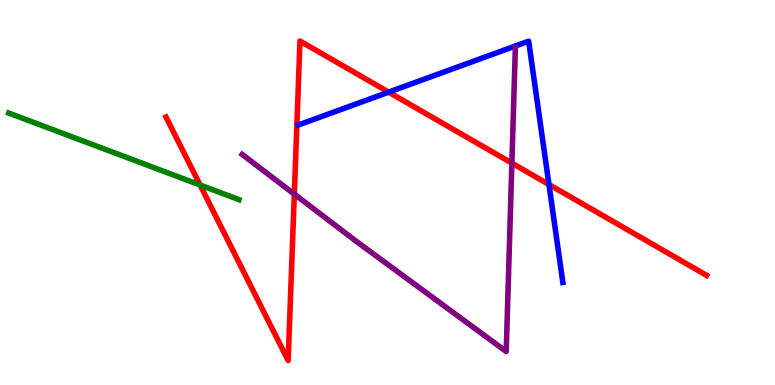[{'lines': ['blue', 'red'], 'intersections': [{'x': 5.01, 'y': 7.61}, {'x': 7.08, 'y': 5.21}]}, {'lines': ['green', 'red'], 'intersections': [{'x': 2.58, 'y': 5.19}]}, {'lines': ['purple', 'red'], 'intersections': [{'x': 3.8, 'y': 4.96}, {'x': 6.6, 'y': 5.76}]}, {'lines': ['blue', 'green'], 'intersections': []}, {'lines': ['blue', 'purple'], 'intersections': []}, {'lines': ['green', 'purple'], 'intersections': []}]